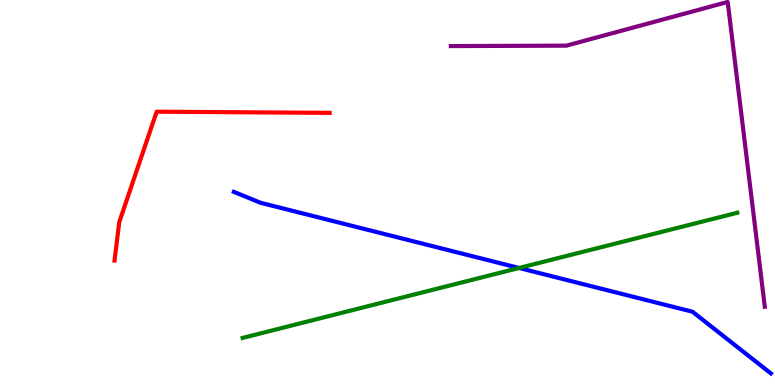[{'lines': ['blue', 'red'], 'intersections': []}, {'lines': ['green', 'red'], 'intersections': []}, {'lines': ['purple', 'red'], 'intersections': []}, {'lines': ['blue', 'green'], 'intersections': [{'x': 6.7, 'y': 3.04}]}, {'lines': ['blue', 'purple'], 'intersections': []}, {'lines': ['green', 'purple'], 'intersections': []}]